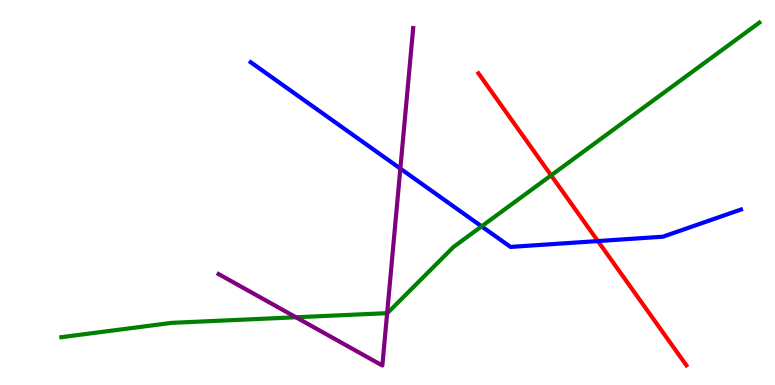[{'lines': ['blue', 'red'], 'intersections': [{'x': 7.71, 'y': 3.74}]}, {'lines': ['green', 'red'], 'intersections': [{'x': 7.11, 'y': 5.45}]}, {'lines': ['purple', 'red'], 'intersections': []}, {'lines': ['blue', 'green'], 'intersections': [{'x': 6.21, 'y': 4.12}]}, {'lines': ['blue', 'purple'], 'intersections': [{'x': 5.17, 'y': 5.62}]}, {'lines': ['green', 'purple'], 'intersections': [{'x': 3.82, 'y': 1.76}, {'x': 5.0, 'y': 1.87}]}]